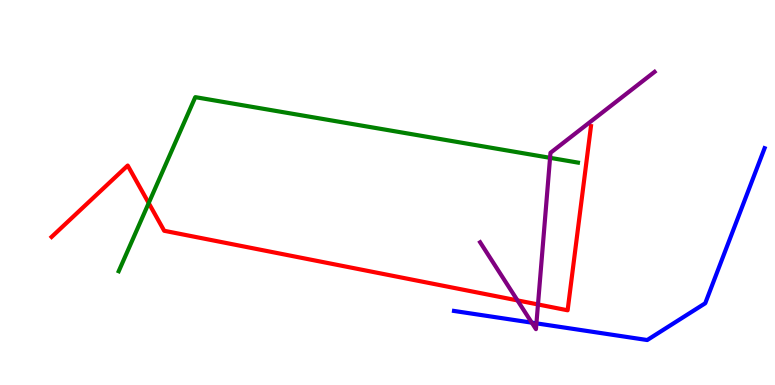[{'lines': ['blue', 'red'], 'intersections': []}, {'lines': ['green', 'red'], 'intersections': [{'x': 1.92, 'y': 4.73}]}, {'lines': ['purple', 'red'], 'intersections': [{'x': 6.68, 'y': 2.2}, {'x': 6.94, 'y': 2.09}]}, {'lines': ['blue', 'green'], 'intersections': []}, {'lines': ['blue', 'purple'], 'intersections': [{'x': 6.86, 'y': 1.62}, {'x': 6.92, 'y': 1.6}]}, {'lines': ['green', 'purple'], 'intersections': [{'x': 7.1, 'y': 5.9}]}]